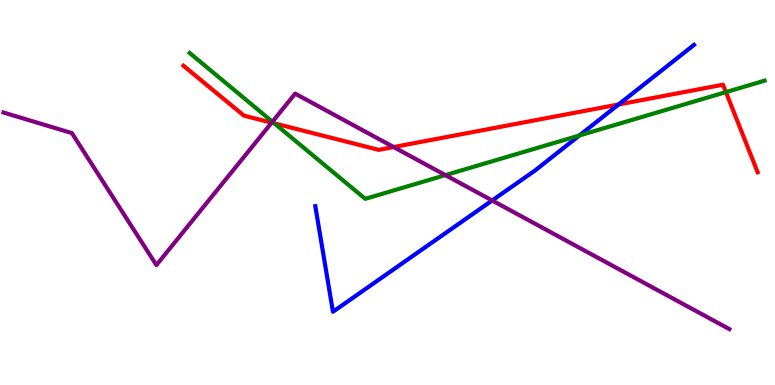[{'lines': ['blue', 'red'], 'intersections': [{'x': 7.98, 'y': 7.29}]}, {'lines': ['green', 'red'], 'intersections': [{'x': 3.54, 'y': 6.8}, {'x': 9.37, 'y': 7.61}]}, {'lines': ['purple', 'red'], 'intersections': [{'x': 3.51, 'y': 6.81}, {'x': 5.08, 'y': 6.18}]}, {'lines': ['blue', 'green'], 'intersections': [{'x': 7.48, 'y': 6.48}]}, {'lines': ['blue', 'purple'], 'intersections': [{'x': 6.35, 'y': 4.79}]}, {'lines': ['green', 'purple'], 'intersections': [{'x': 3.52, 'y': 6.84}, {'x': 5.75, 'y': 5.45}]}]